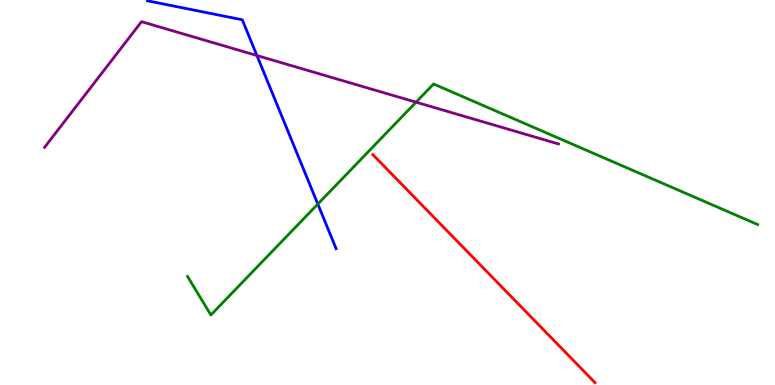[{'lines': ['blue', 'red'], 'intersections': []}, {'lines': ['green', 'red'], 'intersections': []}, {'lines': ['purple', 'red'], 'intersections': []}, {'lines': ['blue', 'green'], 'intersections': [{'x': 4.1, 'y': 4.7}]}, {'lines': ['blue', 'purple'], 'intersections': [{'x': 3.32, 'y': 8.56}]}, {'lines': ['green', 'purple'], 'intersections': [{'x': 5.37, 'y': 7.35}]}]